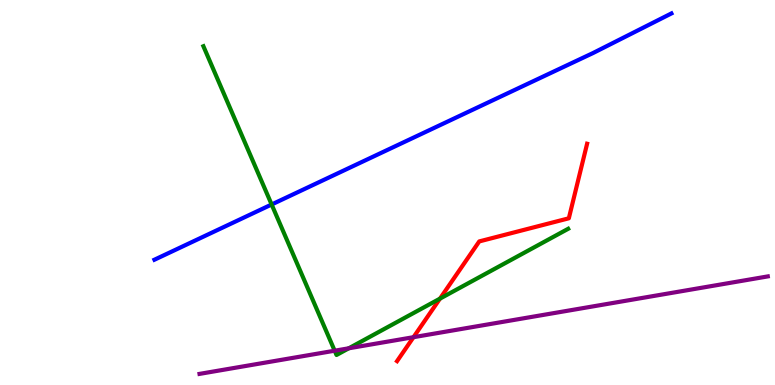[{'lines': ['blue', 'red'], 'intersections': []}, {'lines': ['green', 'red'], 'intersections': [{'x': 5.68, 'y': 2.24}]}, {'lines': ['purple', 'red'], 'intersections': [{'x': 5.34, 'y': 1.24}]}, {'lines': ['blue', 'green'], 'intersections': [{'x': 3.5, 'y': 4.69}]}, {'lines': ['blue', 'purple'], 'intersections': []}, {'lines': ['green', 'purple'], 'intersections': [{'x': 4.32, 'y': 0.891}, {'x': 4.5, 'y': 0.954}]}]